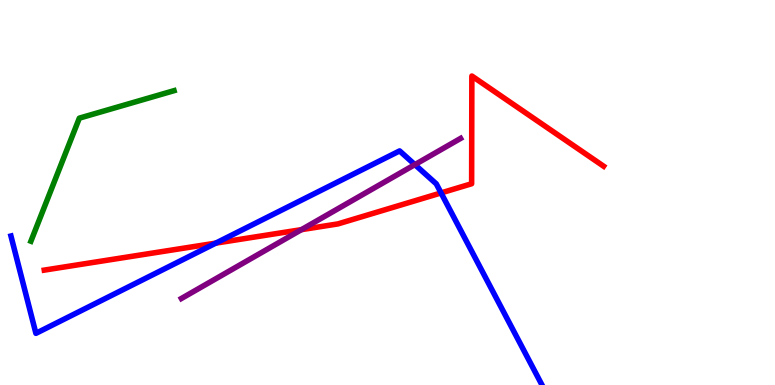[{'lines': ['blue', 'red'], 'intersections': [{'x': 2.78, 'y': 3.68}, {'x': 5.69, 'y': 4.99}]}, {'lines': ['green', 'red'], 'intersections': []}, {'lines': ['purple', 'red'], 'intersections': [{'x': 3.89, 'y': 4.04}]}, {'lines': ['blue', 'green'], 'intersections': []}, {'lines': ['blue', 'purple'], 'intersections': [{'x': 5.35, 'y': 5.72}]}, {'lines': ['green', 'purple'], 'intersections': []}]